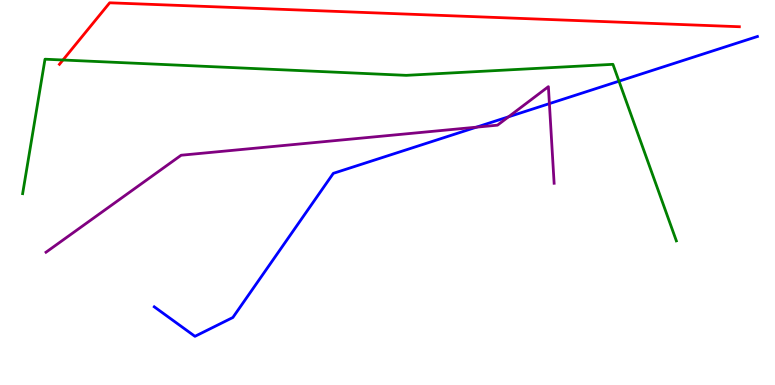[{'lines': ['blue', 'red'], 'intersections': []}, {'lines': ['green', 'red'], 'intersections': [{'x': 0.812, 'y': 8.44}]}, {'lines': ['purple', 'red'], 'intersections': []}, {'lines': ['blue', 'green'], 'intersections': [{'x': 7.99, 'y': 7.89}]}, {'lines': ['blue', 'purple'], 'intersections': [{'x': 6.15, 'y': 6.7}, {'x': 6.56, 'y': 6.97}, {'x': 7.09, 'y': 7.31}]}, {'lines': ['green', 'purple'], 'intersections': []}]